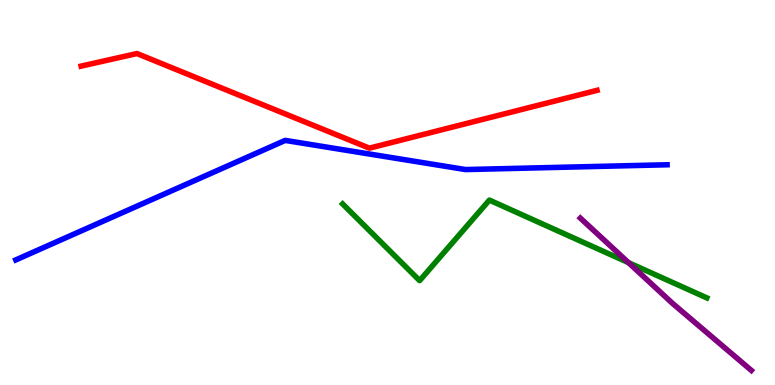[{'lines': ['blue', 'red'], 'intersections': []}, {'lines': ['green', 'red'], 'intersections': []}, {'lines': ['purple', 'red'], 'intersections': []}, {'lines': ['blue', 'green'], 'intersections': []}, {'lines': ['blue', 'purple'], 'intersections': []}, {'lines': ['green', 'purple'], 'intersections': [{'x': 8.11, 'y': 3.18}]}]